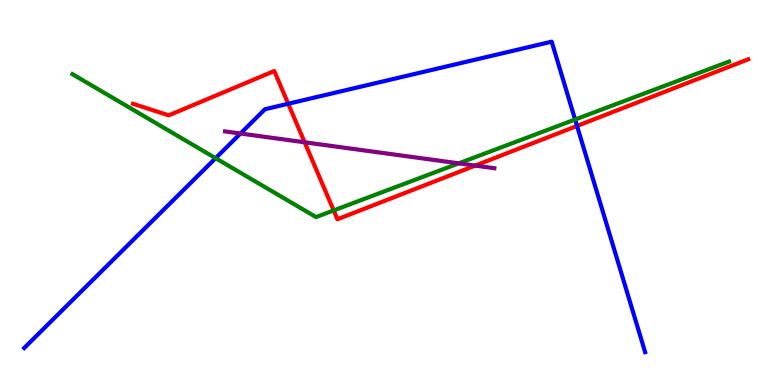[{'lines': ['blue', 'red'], 'intersections': [{'x': 3.72, 'y': 7.31}, {'x': 7.45, 'y': 6.73}]}, {'lines': ['green', 'red'], 'intersections': [{'x': 4.31, 'y': 4.53}]}, {'lines': ['purple', 'red'], 'intersections': [{'x': 3.93, 'y': 6.3}, {'x': 6.13, 'y': 5.7}]}, {'lines': ['blue', 'green'], 'intersections': [{'x': 2.78, 'y': 5.89}, {'x': 7.42, 'y': 6.9}]}, {'lines': ['blue', 'purple'], 'intersections': [{'x': 3.1, 'y': 6.53}]}, {'lines': ['green', 'purple'], 'intersections': [{'x': 5.92, 'y': 5.76}]}]